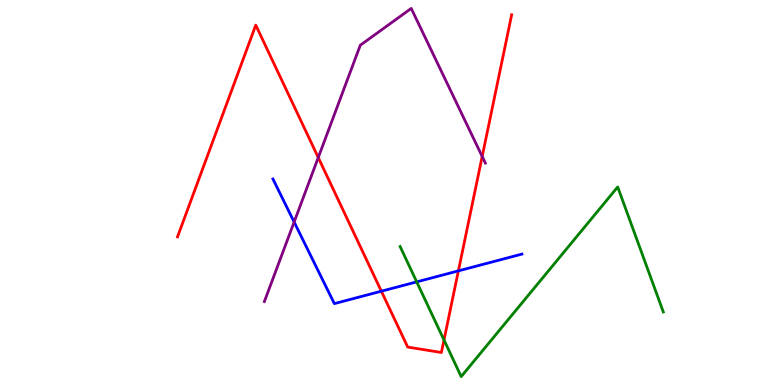[{'lines': ['blue', 'red'], 'intersections': [{'x': 4.92, 'y': 2.44}, {'x': 5.91, 'y': 2.96}]}, {'lines': ['green', 'red'], 'intersections': [{'x': 5.73, 'y': 1.17}]}, {'lines': ['purple', 'red'], 'intersections': [{'x': 4.11, 'y': 5.91}, {'x': 6.22, 'y': 5.94}]}, {'lines': ['blue', 'green'], 'intersections': [{'x': 5.38, 'y': 2.68}]}, {'lines': ['blue', 'purple'], 'intersections': [{'x': 3.8, 'y': 4.23}]}, {'lines': ['green', 'purple'], 'intersections': []}]